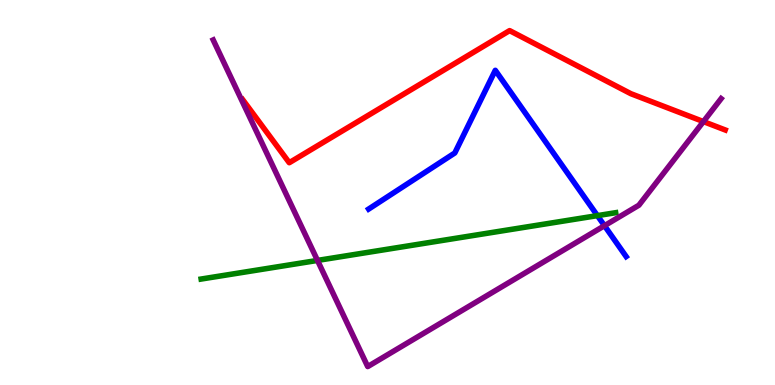[{'lines': ['blue', 'red'], 'intersections': []}, {'lines': ['green', 'red'], 'intersections': []}, {'lines': ['purple', 'red'], 'intersections': [{'x': 9.08, 'y': 6.84}]}, {'lines': ['blue', 'green'], 'intersections': [{'x': 7.71, 'y': 4.4}]}, {'lines': ['blue', 'purple'], 'intersections': [{'x': 7.8, 'y': 4.14}]}, {'lines': ['green', 'purple'], 'intersections': [{'x': 4.1, 'y': 3.24}]}]